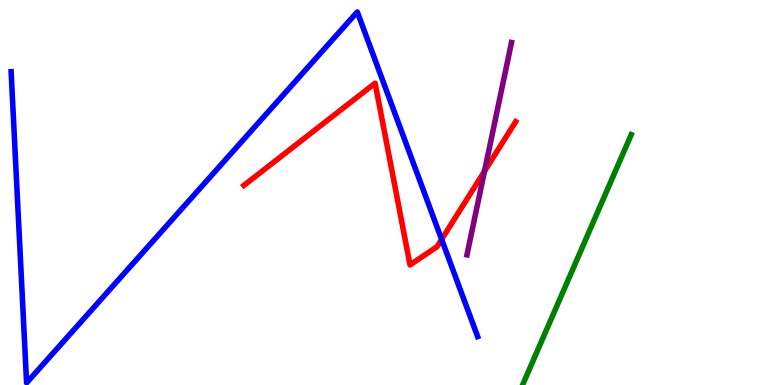[{'lines': ['blue', 'red'], 'intersections': [{'x': 5.7, 'y': 3.78}]}, {'lines': ['green', 'red'], 'intersections': []}, {'lines': ['purple', 'red'], 'intersections': [{'x': 6.25, 'y': 5.55}]}, {'lines': ['blue', 'green'], 'intersections': []}, {'lines': ['blue', 'purple'], 'intersections': []}, {'lines': ['green', 'purple'], 'intersections': []}]